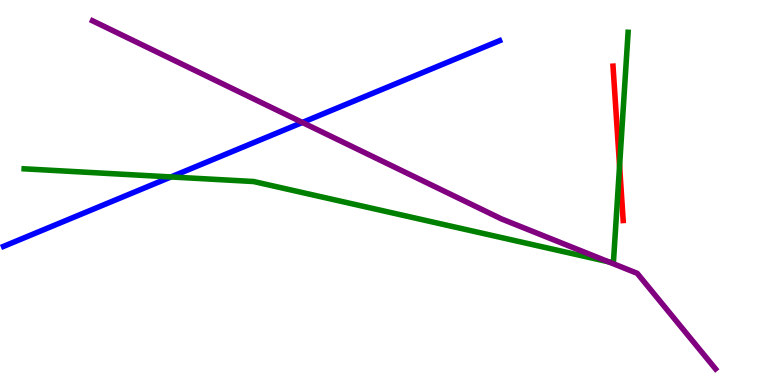[{'lines': ['blue', 'red'], 'intersections': []}, {'lines': ['green', 'red'], 'intersections': [{'x': 7.99, 'y': 5.69}]}, {'lines': ['purple', 'red'], 'intersections': []}, {'lines': ['blue', 'green'], 'intersections': [{'x': 2.21, 'y': 5.4}]}, {'lines': ['blue', 'purple'], 'intersections': [{'x': 3.9, 'y': 6.82}]}, {'lines': ['green', 'purple'], 'intersections': [{'x': 7.85, 'y': 3.2}]}]